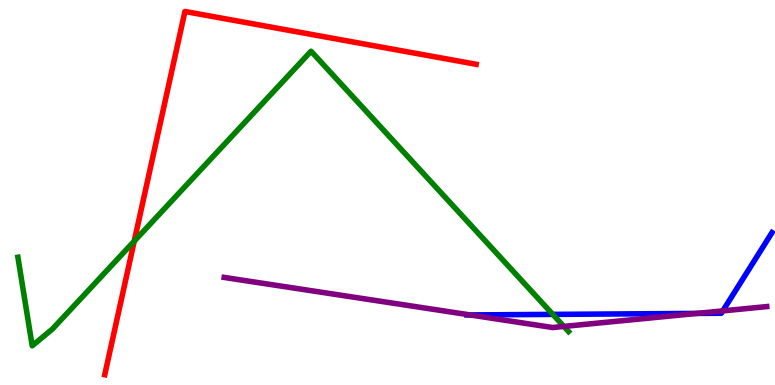[{'lines': ['blue', 'red'], 'intersections': []}, {'lines': ['green', 'red'], 'intersections': [{'x': 1.73, 'y': 3.74}]}, {'lines': ['purple', 'red'], 'intersections': []}, {'lines': ['blue', 'green'], 'intersections': [{'x': 7.13, 'y': 1.83}]}, {'lines': ['blue', 'purple'], 'intersections': [{'x': 6.07, 'y': 1.82}, {'x': 8.99, 'y': 1.86}, {'x': 9.33, 'y': 1.93}]}, {'lines': ['green', 'purple'], 'intersections': [{'x': 7.28, 'y': 1.52}]}]